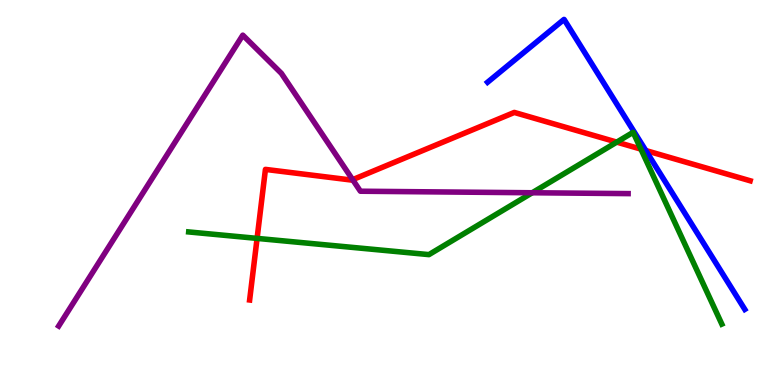[{'lines': ['blue', 'red'], 'intersections': [{'x': 8.33, 'y': 6.09}]}, {'lines': ['green', 'red'], 'intersections': [{'x': 3.32, 'y': 3.81}, {'x': 7.96, 'y': 6.31}, {'x': 8.27, 'y': 6.13}]}, {'lines': ['purple', 'red'], 'intersections': [{'x': 4.55, 'y': 5.33}]}, {'lines': ['blue', 'green'], 'intersections': []}, {'lines': ['blue', 'purple'], 'intersections': []}, {'lines': ['green', 'purple'], 'intersections': [{'x': 6.87, 'y': 4.99}]}]